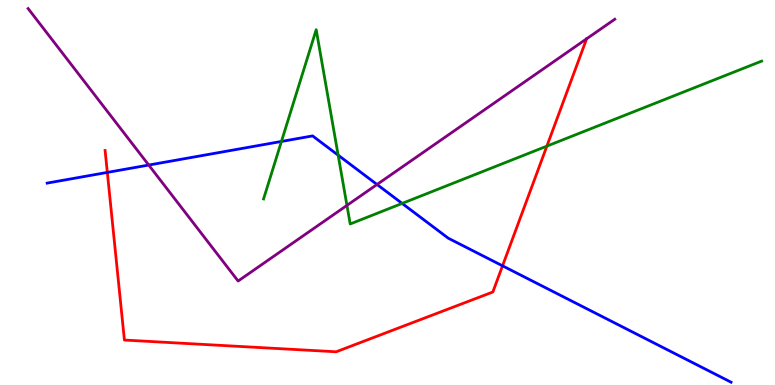[{'lines': ['blue', 'red'], 'intersections': [{'x': 1.38, 'y': 5.52}, {'x': 6.48, 'y': 3.1}]}, {'lines': ['green', 'red'], 'intersections': [{'x': 7.06, 'y': 6.2}]}, {'lines': ['purple', 'red'], 'intersections': []}, {'lines': ['blue', 'green'], 'intersections': [{'x': 3.63, 'y': 6.33}, {'x': 4.36, 'y': 5.97}, {'x': 5.19, 'y': 4.72}]}, {'lines': ['blue', 'purple'], 'intersections': [{'x': 1.92, 'y': 5.71}, {'x': 4.86, 'y': 5.21}]}, {'lines': ['green', 'purple'], 'intersections': [{'x': 4.48, 'y': 4.67}]}]